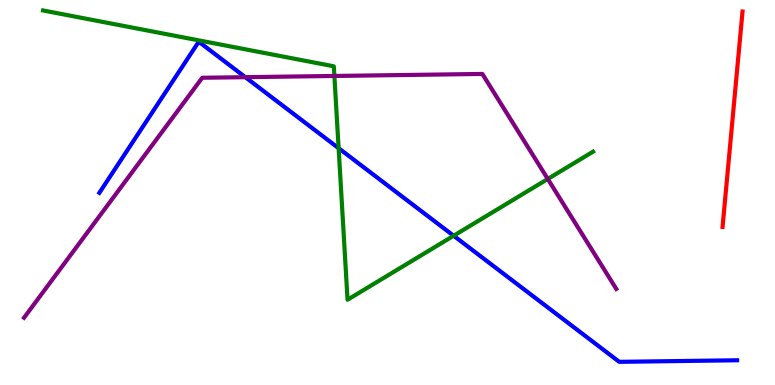[{'lines': ['blue', 'red'], 'intersections': []}, {'lines': ['green', 'red'], 'intersections': []}, {'lines': ['purple', 'red'], 'intersections': []}, {'lines': ['blue', 'green'], 'intersections': [{'x': 4.37, 'y': 6.15}, {'x': 5.85, 'y': 3.88}]}, {'lines': ['blue', 'purple'], 'intersections': [{'x': 3.17, 'y': 8.0}]}, {'lines': ['green', 'purple'], 'intersections': [{'x': 4.31, 'y': 8.03}, {'x': 7.07, 'y': 5.35}]}]